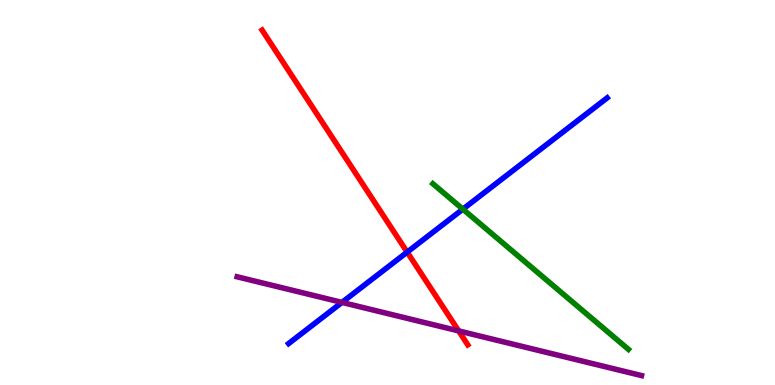[{'lines': ['blue', 'red'], 'intersections': [{'x': 5.25, 'y': 3.45}]}, {'lines': ['green', 'red'], 'intersections': []}, {'lines': ['purple', 'red'], 'intersections': [{'x': 5.92, 'y': 1.4}]}, {'lines': ['blue', 'green'], 'intersections': [{'x': 5.97, 'y': 4.57}]}, {'lines': ['blue', 'purple'], 'intersections': [{'x': 4.41, 'y': 2.15}]}, {'lines': ['green', 'purple'], 'intersections': []}]